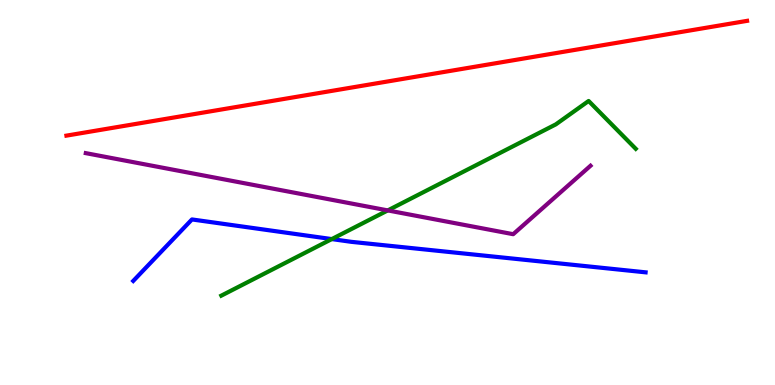[{'lines': ['blue', 'red'], 'intersections': []}, {'lines': ['green', 'red'], 'intersections': []}, {'lines': ['purple', 'red'], 'intersections': []}, {'lines': ['blue', 'green'], 'intersections': [{'x': 4.28, 'y': 3.79}]}, {'lines': ['blue', 'purple'], 'intersections': []}, {'lines': ['green', 'purple'], 'intersections': [{'x': 5.0, 'y': 4.53}]}]